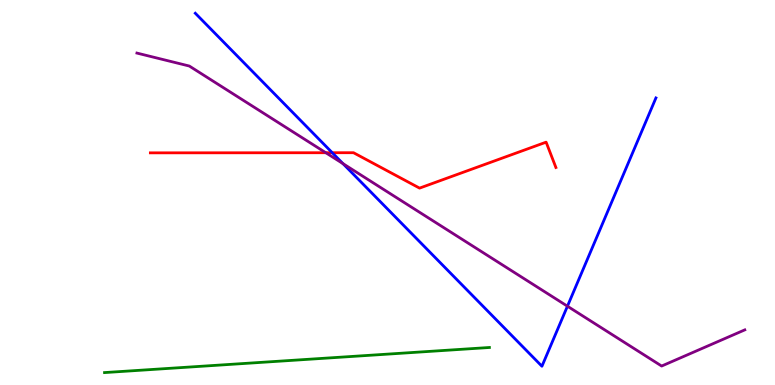[{'lines': ['blue', 'red'], 'intersections': [{'x': 4.29, 'y': 6.03}]}, {'lines': ['green', 'red'], 'intersections': []}, {'lines': ['purple', 'red'], 'intersections': [{'x': 4.2, 'y': 6.03}]}, {'lines': ['blue', 'green'], 'intersections': []}, {'lines': ['blue', 'purple'], 'intersections': [{'x': 4.43, 'y': 5.75}, {'x': 7.32, 'y': 2.05}]}, {'lines': ['green', 'purple'], 'intersections': []}]